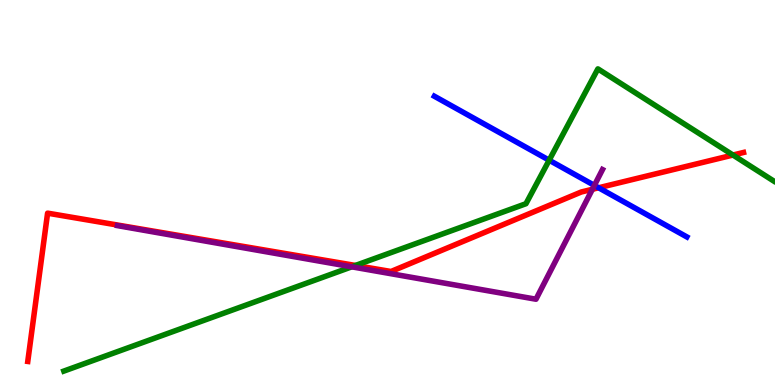[{'lines': ['blue', 'red'], 'intersections': [{'x': 7.72, 'y': 5.12}]}, {'lines': ['green', 'red'], 'intersections': [{'x': 4.59, 'y': 3.1}, {'x': 9.46, 'y': 5.97}]}, {'lines': ['purple', 'red'], 'intersections': [{'x': 7.64, 'y': 5.08}]}, {'lines': ['blue', 'green'], 'intersections': [{'x': 7.09, 'y': 5.84}]}, {'lines': ['blue', 'purple'], 'intersections': [{'x': 7.67, 'y': 5.18}]}, {'lines': ['green', 'purple'], 'intersections': [{'x': 4.54, 'y': 3.07}]}]